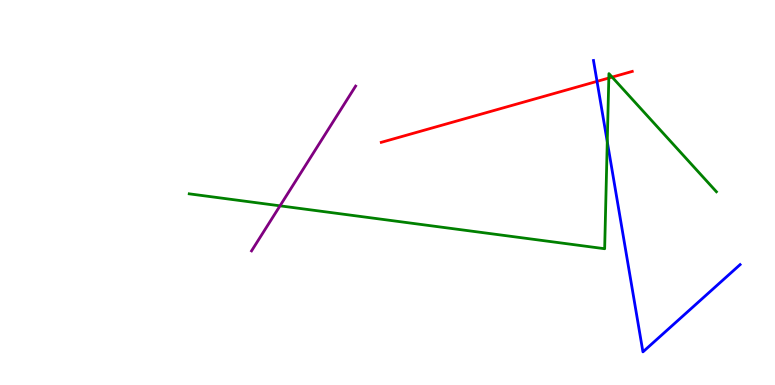[{'lines': ['blue', 'red'], 'intersections': [{'x': 7.7, 'y': 7.89}]}, {'lines': ['green', 'red'], 'intersections': [{'x': 7.86, 'y': 7.97}, {'x': 7.9, 'y': 8.0}]}, {'lines': ['purple', 'red'], 'intersections': []}, {'lines': ['blue', 'green'], 'intersections': [{'x': 7.84, 'y': 6.32}]}, {'lines': ['blue', 'purple'], 'intersections': []}, {'lines': ['green', 'purple'], 'intersections': [{'x': 3.61, 'y': 4.65}]}]